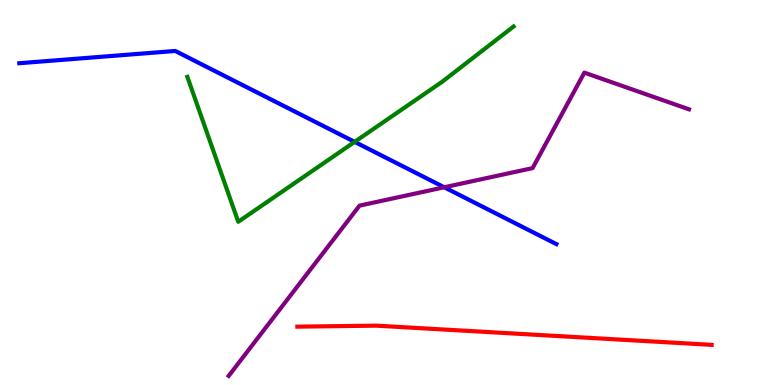[{'lines': ['blue', 'red'], 'intersections': []}, {'lines': ['green', 'red'], 'intersections': []}, {'lines': ['purple', 'red'], 'intersections': []}, {'lines': ['blue', 'green'], 'intersections': [{'x': 4.58, 'y': 6.32}]}, {'lines': ['blue', 'purple'], 'intersections': [{'x': 5.73, 'y': 5.14}]}, {'lines': ['green', 'purple'], 'intersections': []}]